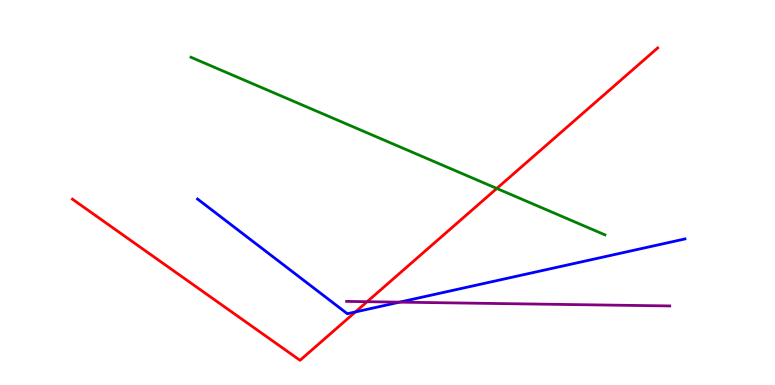[{'lines': ['blue', 'red'], 'intersections': [{'x': 4.59, 'y': 1.9}]}, {'lines': ['green', 'red'], 'intersections': [{'x': 6.41, 'y': 5.11}]}, {'lines': ['purple', 'red'], 'intersections': [{'x': 4.74, 'y': 2.16}]}, {'lines': ['blue', 'green'], 'intersections': []}, {'lines': ['blue', 'purple'], 'intersections': [{'x': 5.16, 'y': 2.15}]}, {'lines': ['green', 'purple'], 'intersections': []}]